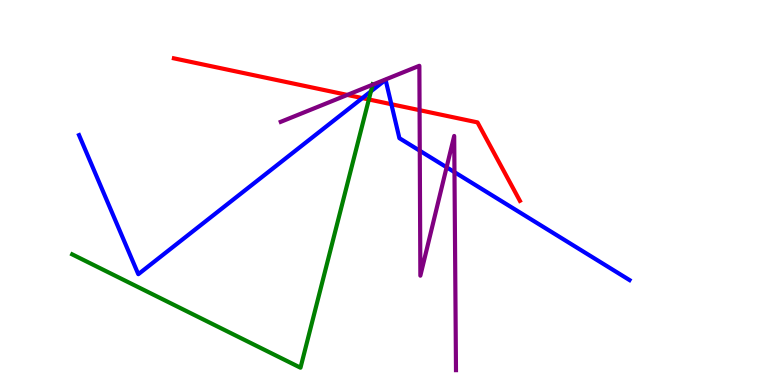[{'lines': ['blue', 'red'], 'intersections': [{'x': 4.68, 'y': 7.45}, {'x': 5.05, 'y': 7.29}]}, {'lines': ['green', 'red'], 'intersections': [{'x': 4.76, 'y': 7.42}]}, {'lines': ['purple', 'red'], 'intersections': [{'x': 4.48, 'y': 7.53}, {'x': 5.41, 'y': 7.14}]}, {'lines': ['blue', 'green'], 'intersections': [{'x': 4.79, 'y': 7.63}]}, {'lines': ['blue', 'purple'], 'intersections': [{'x': 5.42, 'y': 6.08}, {'x': 5.76, 'y': 5.66}, {'x': 5.86, 'y': 5.53}]}, {'lines': ['green', 'purple'], 'intersections': [{'x': 4.81, 'y': 7.8}]}]